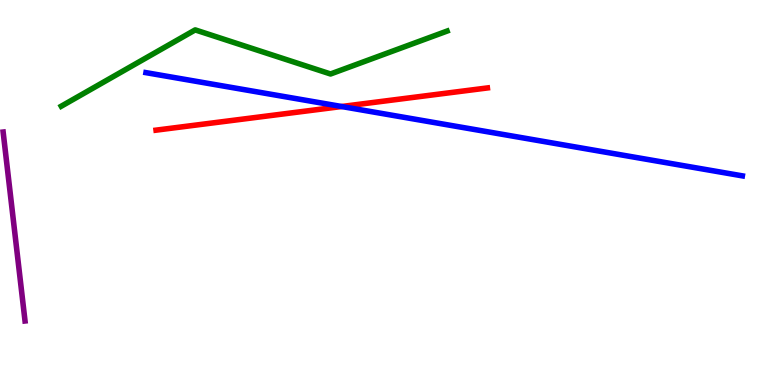[{'lines': ['blue', 'red'], 'intersections': [{'x': 4.41, 'y': 7.23}]}, {'lines': ['green', 'red'], 'intersections': []}, {'lines': ['purple', 'red'], 'intersections': []}, {'lines': ['blue', 'green'], 'intersections': []}, {'lines': ['blue', 'purple'], 'intersections': []}, {'lines': ['green', 'purple'], 'intersections': []}]